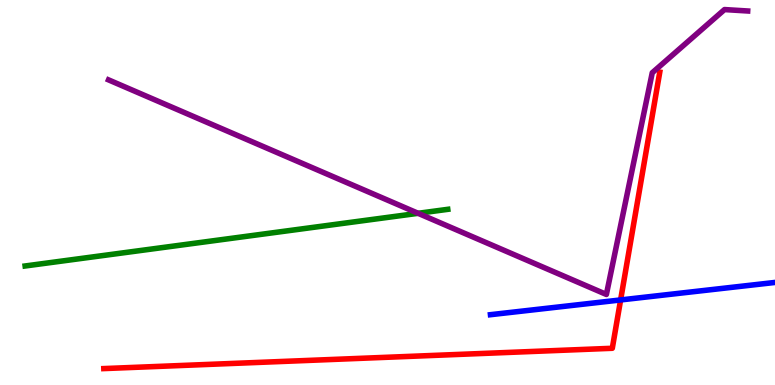[{'lines': ['blue', 'red'], 'intersections': [{'x': 8.01, 'y': 2.21}]}, {'lines': ['green', 'red'], 'intersections': []}, {'lines': ['purple', 'red'], 'intersections': []}, {'lines': ['blue', 'green'], 'intersections': []}, {'lines': ['blue', 'purple'], 'intersections': []}, {'lines': ['green', 'purple'], 'intersections': [{'x': 5.4, 'y': 4.46}]}]